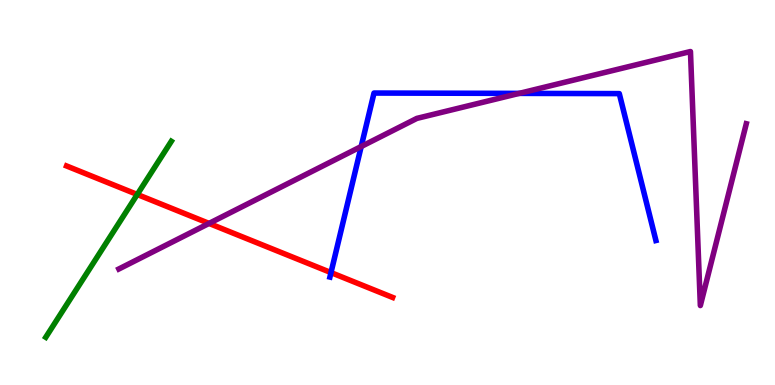[{'lines': ['blue', 'red'], 'intersections': [{'x': 4.27, 'y': 2.92}]}, {'lines': ['green', 'red'], 'intersections': [{'x': 1.77, 'y': 4.95}]}, {'lines': ['purple', 'red'], 'intersections': [{'x': 2.7, 'y': 4.2}]}, {'lines': ['blue', 'green'], 'intersections': []}, {'lines': ['blue', 'purple'], 'intersections': [{'x': 4.66, 'y': 6.19}, {'x': 6.7, 'y': 7.57}]}, {'lines': ['green', 'purple'], 'intersections': []}]